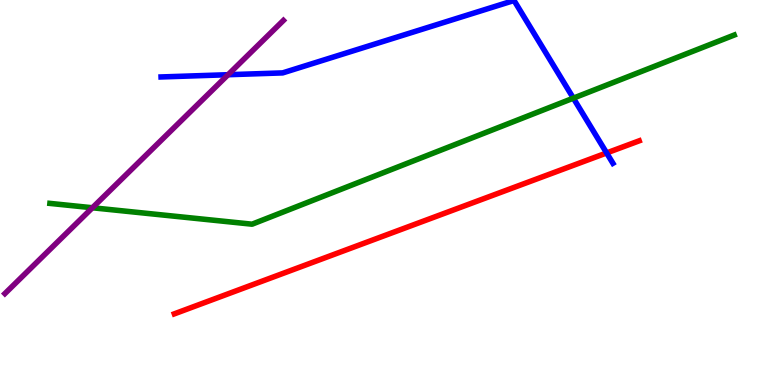[{'lines': ['blue', 'red'], 'intersections': [{'x': 7.83, 'y': 6.03}]}, {'lines': ['green', 'red'], 'intersections': []}, {'lines': ['purple', 'red'], 'intersections': []}, {'lines': ['blue', 'green'], 'intersections': [{'x': 7.4, 'y': 7.45}]}, {'lines': ['blue', 'purple'], 'intersections': [{'x': 2.94, 'y': 8.06}]}, {'lines': ['green', 'purple'], 'intersections': [{'x': 1.19, 'y': 4.6}]}]